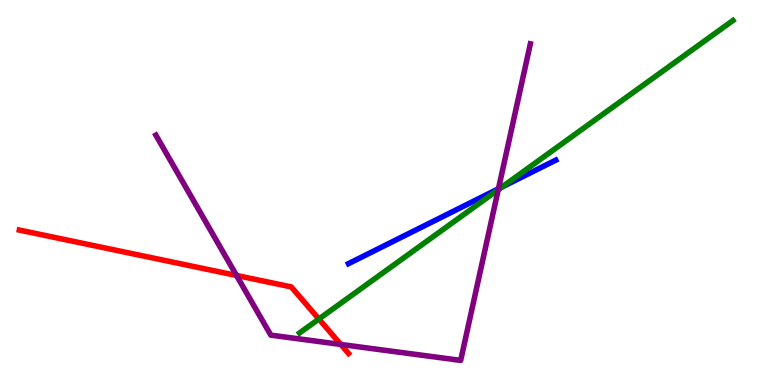[{'lines': ['blue', 'red'], 'intersections': []}, {'lines': ['green', 'red'], 'intersections': [{'x': 4.11, 'y': 1.71}]}, {'lines': ['purple', 'red'], 'intersections': [{'x': 3.05, 'y': 2.85}, {'x': 4.4, 'y': 1.05}]}, {'lines': ['blue', 'green'], 'intersections': [{'x': 6.48, 'y': 5.14}]}, {'lines': ['blue', 'purple'], 'intersections': [{'x': 6.43, 'y': 5.1}]}, {'lines': ['green', 'purple'], 'intersections': [{'x': 6.43, 'y': 5.07}]}]